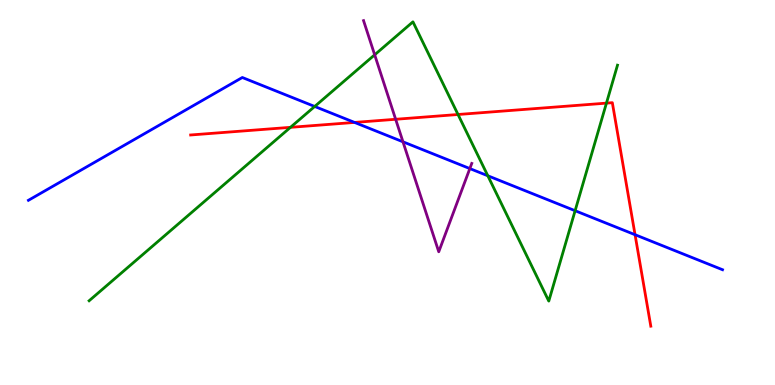[{'lines': ['blue', 'red'], 'intersections': [{'x': 4.57, 'y': 6.82}, {'x': 8.19, 'y': 3.9}]}, {'lines': ['green', 'red'], 'intersections': [{'x': 3.75, 'y': 6.69}, {'x': 5.91, 'y': 7.03}, {'x': 7.83, 'y': 7.32}]}, {'lines': ['purple', 'red'], 'intersections': [{'x': 5.11, 'y': 6.9}]}, {'lines': ['blue', 'green'], 'intersections': [{'x': 4.06, 'y': 7.23}, {'x': 6.29, 'y': 5.43}, {'x': 7.42, 'y': 4.53}]}, {'lines': ['blue', 'purple'], 'intersections': [{'x': 5.2, 'y': 6.32}, {'x': 6.06, 'y': 5.62}]}, {'lines': ['green', 'purple'], 'intersections': [{'x': 4.83, 'y': 8.58}]}]